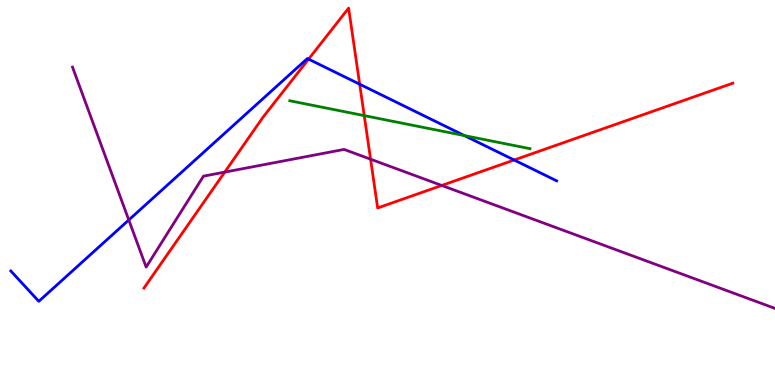[{'lines': ['blue', 'red'], 'intersections': [{'x': 3.98, 'y': 8.46}, {'x': 4.64, 'y': 7.81}, {'x': 6.63, 'y': 5.84}]}, {'lines': ['green', 'red'], 'intersections': [{'x': 4.7, 'y': 7.0}]}, {'lines': ['purple', 'red'], 'intersections': [{'x': 2.9, 'y': 5.53}, {'x': 4.78, 'y': 5.87}, {'x': 5.7, 'y': 5.18}]}, {'lines': ['blue', 'green'], 'intersections': [{'x': 5.99, 'y': 6.48}]}, {'lines': ['blue', 'purple'], 'intersections': [{'x': 1.66, 'y': 4.29}]}, {'lines': ['green', 'purple'], 'intersections': []}]